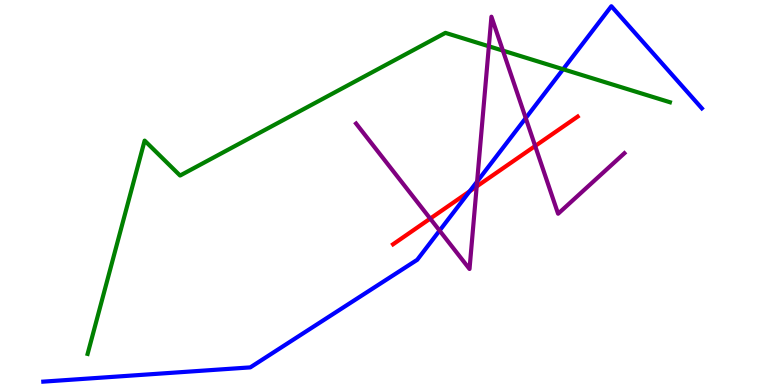[{'lines': ['blue', 'red'], 'intersections': [{'x': 6.06, 'y': 5.03}]}, {'lines': ['green', 'red'], 'intersections': []}, {'lines': ['purple', 'red'], 'intersections': [{'x': 5.55, 'y': 4.32}, {'x': 6.15, 'y': 5.16}, {'x': 6.91, 'y': 6.21}]}, {'lines': ['blue', 'green'], 'intersections': [{'x': 7.27, 'y': 8.2}]}, {'lines': ['blue', 'purple'], 'intersections': [{'x': 5.67, 'y': 4.01}, {'x': 6.16, 'y': 5.28}, {'x': 6.78, 'y': 6.93}]}, {'lines': ['green', 'purple'], 'intersections': [{'x': 6.31, 'y': 8.8}, {'x': 6.49, 'y': 8.69}]}]